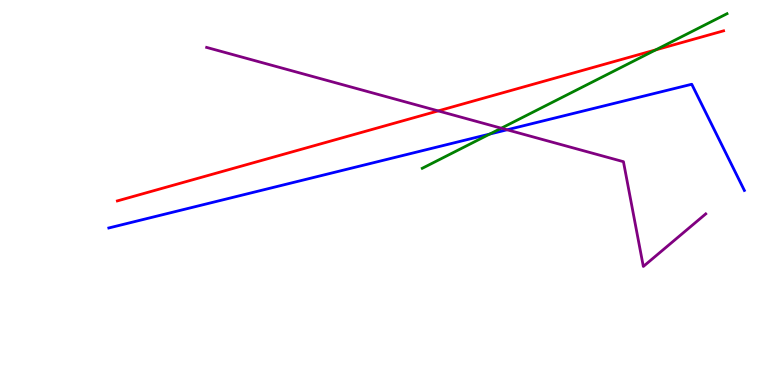[{'lines': ['blue', 'red'], 'intersections': []}, {'lines': ['green', 'red'], 'intersections': [{'x': 8.46, 'y': 8.7}]}, {'lines': ['purple', 'red'], 'intersections': [{'x': 5.65, 'y': 7.12}]}, {'lines': ['blue', 'green'], 'intersections': [{'x': 6.32, 'y': 6.52}]}, {'lines': ['blue', 'purple'], 'intersections': [{'x': 6.54, 'y': 6.63}]}, {'lines': ['green', 'purple'], 'intersections': [{'x': 6.47, 'y': 6.67}]}]